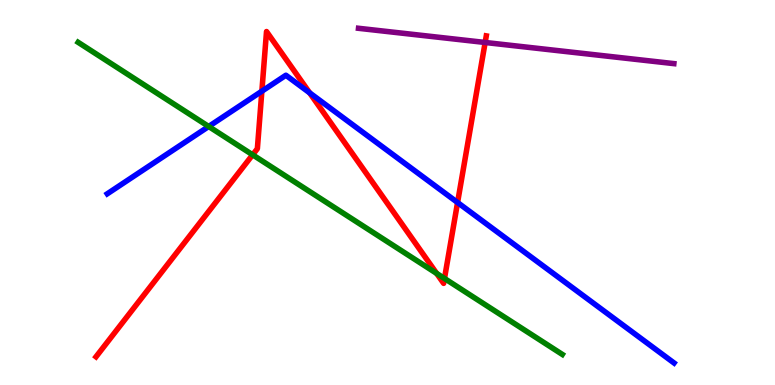[{'lines': ['blue', 'red'], 'intersections': [{'x': 3.38, 'y': 7.63}, {'x': 4.0, 'y': 7.59}, {'x': 5.9, 'y': 4.74}]}, {'lines': ['green', 'red'], 'intersections': [{'x': 3.26, 'y': 5.98}, {'x': 5.63, 'y': 2.9}, {'x': 5.74, 'y': 2.77}]}, {'lines': ['purple', 'red'], 'intersections': [{'x': 6.26, 'y': 8.9}]}, {'lines': ['blue', 'green'], 'intersections': [{'x': 2.69, 'y': 6.71}]}, {'lines': ['blue', 'purple'], 'intersections': []}, {'lines': ['green', 'purple'], 'intersections': []}]